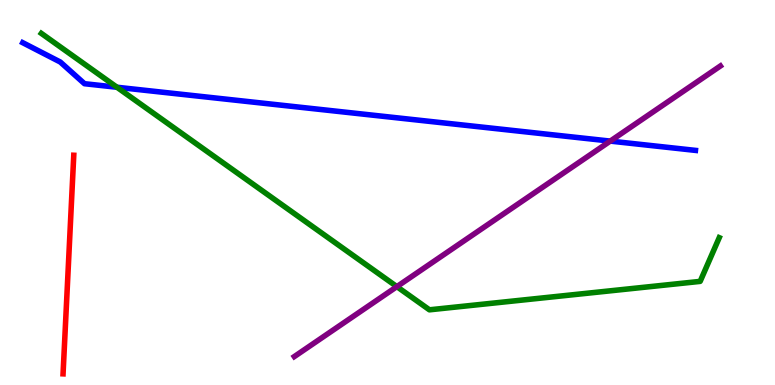[{'lines': ['blue', 'red'], 'intersections': []}, {'lines': ['green', 'red'], 'intersections': []}, {'lines': ['purple', 'red'], 'intersections': []}, {'lines': ['blue', 'green'], 'intersections': [{'x': 1.51, 'y': 7.73}]}, {'lines': ['blue', 'purple'], 'intersections': [{'x': 7.87, 'y': 6.34}]}, {'lines': ['green', 'purple'], 'intersections': [{'x': 5.12, 'y': 2.56}]}]